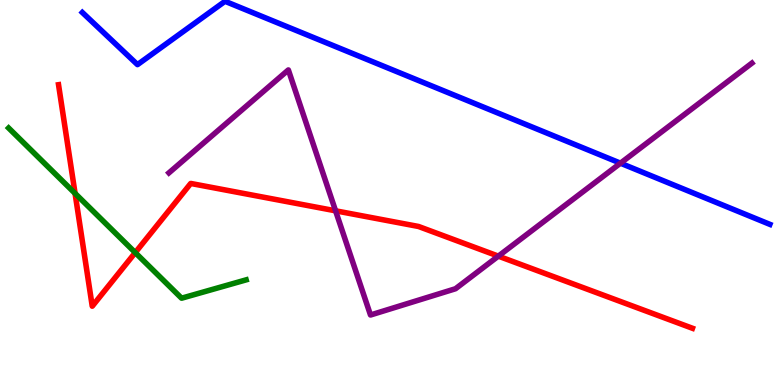[{'lines': ['blue', 'red'], 'intersections': []}, {'lines': ['green', 'red'], 'intersections': [{'x': 0.969, 'y': 4.98}, {'x': 1.75, 'y': 3.44}]}, {'lines': ['purple', 'red'], 'intersections': [{'x': 4.33, 'y': 4.52}, {'x': 6.43, 'y': 3.35}]}, {'lines': ['blue', 'green'], 'intersections': []}, {'lines': ['blue', 'purple'], 'intersections': [{'x': 8.01, 'y': 5.76}]}, {'lines': ['green', 'purple'], 'intersections': []}]